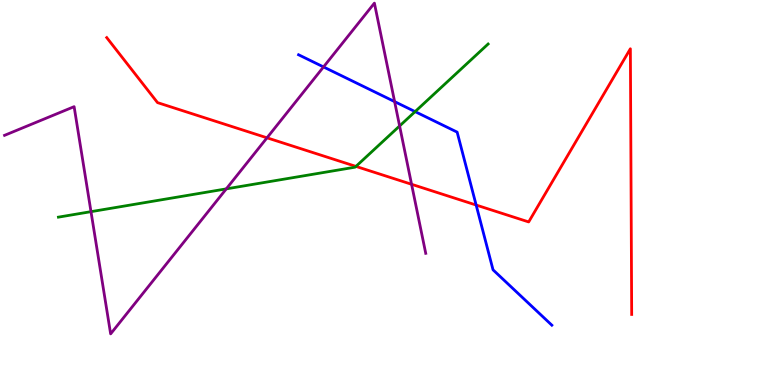[{'lines': ['blue', 'red'], 'intersections': [{'x': 6.14, 'y': 4.67}]}, {'lines': ['green', 'red'], 'intersections': [{'x': 4.59, 'y': 5.68}]}, {'lines': ['purple', 'red'], 'intersections': [{'x': 3.45, 'y': 6.42}, {'x': 5.31, 'y': 5.21}]}, {'lines': ['blue', 'green'], 'intersections': [{'x': 5.36, 'y': 7.1}]}, {'lines': ['blue', 'purple'], 'intersections': [{'x': 4.17, 'y': 8.26}, {'x': 5.09, 'y': 7.36}]}, {'lines': ['green', 'purple'], 'intersections': [{'x': 1.17, 'y': 4.5}, {'x': 2.92, 'y': 5.09}, {'x': 5.16, 'y': 6.73}]}]